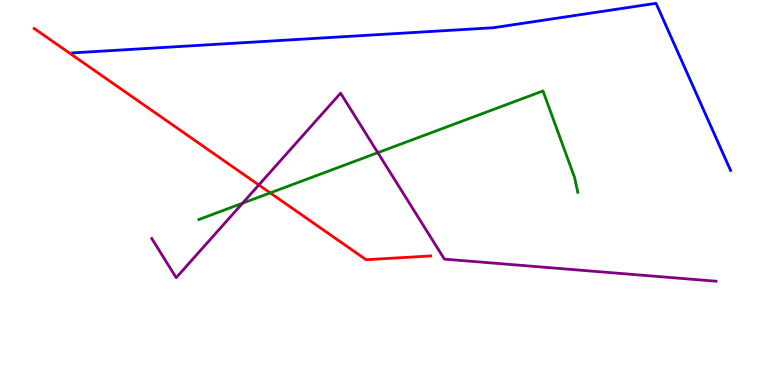[{'lines': ['blue', 'red'], 'intersections': []}, {'lines': ['green', 'red'], 'intersections': [{'x': 3.49, 'y': 4.99}]}, {'lines': ['purple', 'red'], 'intersections': [{'x': 3.34, 'y': 5.2}]}, {'lines': ['blue', 'green'], 'intersections': []}, {'lines': ['blue', 'purple'], 'intersections': []}, {'lines': ['green', 'purple'], 'intersections': [{'x': 3.13, 'y': 4.72}, {'x': 4.88, 'y': 6.03}]}]